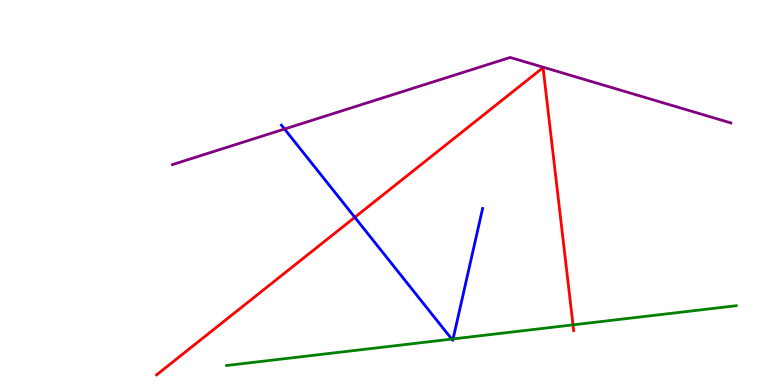[{'lines': ['blue', 'red'], 'intersections': [{'x': 4.58, 'y': 4.36}]}, {'lines': ['green', 'red'], 'intersections': [{'x': 7.39, 'y': 1.56}]}, {'lines': ['purple', 'red'], 'intersections': []}, {'lines': ['blue', 'green'], 'intersections': [{'x': 5.83, 'y': 1.19}, {'x': 5.85, 'y': 1.2}]}, {'lines': ['blue', 'purple'], 'intersections': [{'x': 3.67, 'y': 6.65}]}, {'lines': ['green', 'purple'], 'intersections': []}]